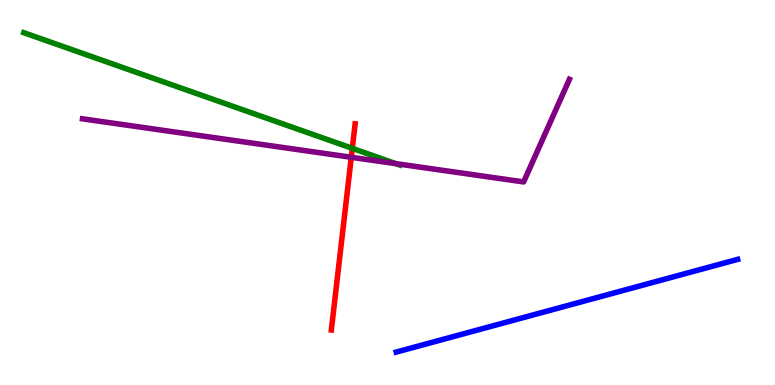[{'lines': ['blue', 'red'], 'intersections': []}, {'lines': ['green', 'red'], 'intersections': [{'x': 4.55, 'y': 6.15}]}, {'lines': ['purple', 'red'], 'intersections': [{'x': 4.53, 'y': 5.92}]}, {'lines': ['blue', 'green'], 'intersections': []}, {'lines': ['blue', 'purple'], 'intersections': []}, {'lines': ['green', 'purple'], 'intersections': [{'x': 5.11, 'y': 5.75}]}]